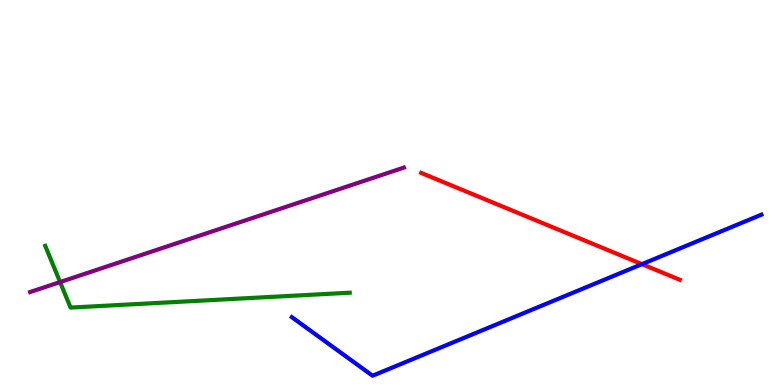[{'lines': ['blue', 'red'], 'intersections': [{'x': 8.28, 'y': 3.14}]}, {'lines': ['green', 'red'], 'intersections': []}, {'lines': ['purple', 'red'], 'intersections': []}, {'lines': ['blue', 'green'], 'intersections': []}, {'lines': ['blue', 'purple'], 'intersections': []}, {'lines': ['green', 'purple'], 'intersections': [{'x': 0.775, 'y': 2.67}]}]